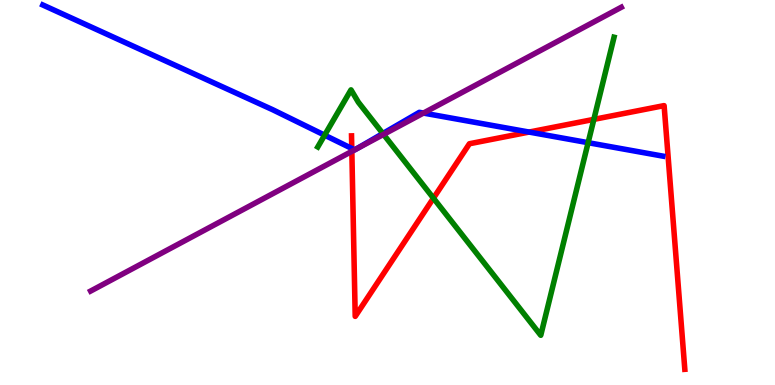[{'lines': ['blue', 'red'], 'intersections': [{'x': 4.54, 'y': 6.14}, {'x': 6.83, 'y': 6.57}]}, {'lines': ['green', 'red'], 'intersections': [{'x': 5.59, 'y': 4.85}, {'x': 7.66, 'y': 6.9}]}, {'lines': ['purple', 'red'], 'intersections': [{'x': 4.54, 'y': 6.07}]}, {'lines': ['blue', 'green'], 'intersections': [{'x': 4.19, 'y': 6.49}, {'x': 4.94, 'y': 6.53}, {'x': 7.59, 'y': 6.29}]}, {'lines': ['blue', 'purple'], 'intersections': [{'x': 4.58, 'y': 6.11}, {'x': 4.59, 'y': 6.12}, {'x': 5.46, 'y': 7.06}]}, {'lines': ['green', 'purple'], 'intersections': [{'x': 4.95, 'y': 6.51}]}]